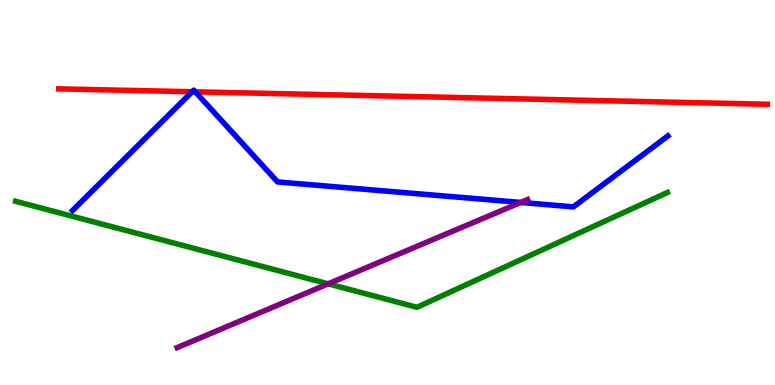[{'lines': ['blue', 'red'], 'intersections': [{'x': 2.48, 'y': 7.62}, {'x': 2.52, 'y': 7.62}]}, {'lines': ['green', 'red'], 'intersections': []}, {'lines': ['purple', 'red'], 'intersections': []}, {'lines': ['blue', 'green'], 'intersections': []}, {'lines': ['blue', 'purple'], 'intersections': [{'x': 6.72, 'y': 4.74}]}, {'lines': ['green', 'purple'], 'intersections': [{'x': 4.23, 'y': 2.63}]}]